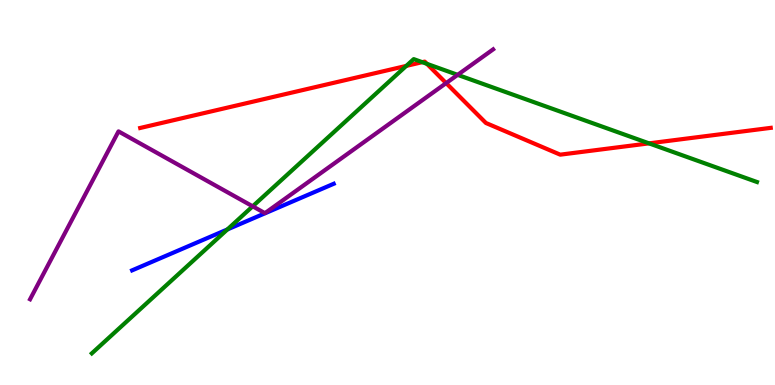[{'lines': ['blue', 'red'], 'intersections': []}, {'lines': ['green', 'red'], 'intersections': [{'x': 5.24, 'y': 8.29}, {'x': 5.45, 'y': 8.39}, {'x': 5.51, 'y': 8.34}, {'x': 8.37, 'y': 6.28}]}, {'lines': ['purple', 'red'], 'intersections': [{'x': 5.76, 'y': 7.84}]}, {'lines': ['blue', 'green'], 'intersections': [{'x': 2.93, 'y': 4.04}]}, {'lines': ['blue', 'purple'], 'intersections': []}, {'lines': ['green', 'purple'], 'intersections': [{'x': 3.26, 'y': 4.64}, {'x': 5.91, 'y': 8.06}]}]